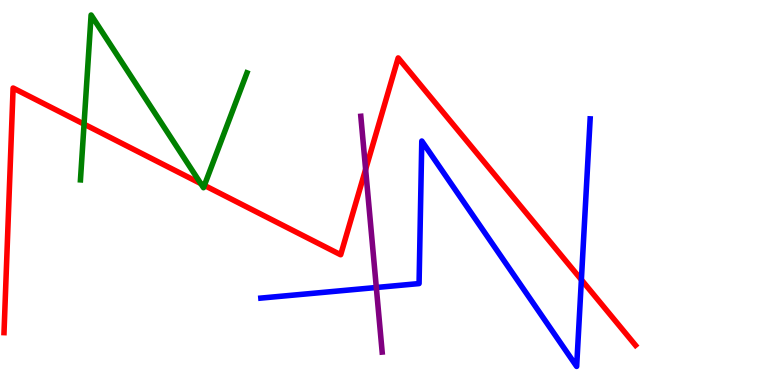[{'lines': ['blue', 'red'], 'intersections': [{'x': 7.5, 'y': 2.73}]}, {'lines': ['green', 'red'], 'intersections': [{'x': 1.08, 'y': 6.78}, {'x': 2.59, 'y': 5.23}, {'x': 2.64, 'y': 5.18}]}, {'lines': ['purple', 'red'], 'intersections': [{'x': 4.72, 'y': 5.6}]}, {'lines': ['blue', 'green'], 'intersections': []}, {'lines': ['blue', 'purple'], 'intersections': [{'x': 4.86, 'y': 2.53}]}, {'lines': ['green', 'purple'], 'intersections': []}]